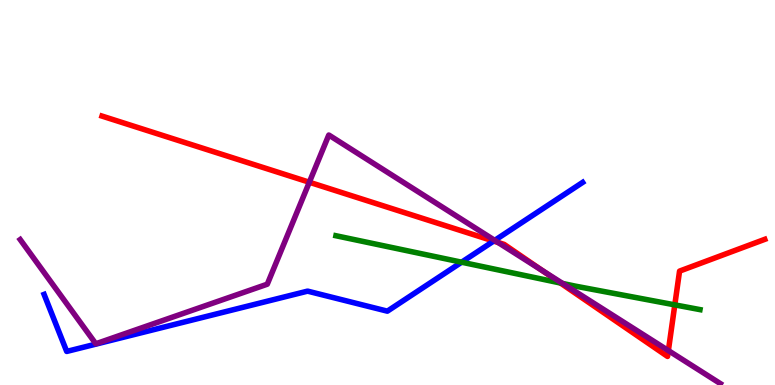[{'lines': ['blue', 'red'], 'intersections': [{'x': 6.37, 'y': 3.74}]}, {'lines': ['green', 'red'], 'intersections': [{'x': 7.23, 'y': 2.65}, {'x': 8.71, 'y': 2.08}]}, {'lines': ['purple', 'red'], 'intersections': [{'x': 3.99, 'y': 5.27}, {'x': 6.43, 'y': 3.7}, {'x': 7.0, 'y': 2.97}, {'x': 8.62, 'y': 0.894}]}, {'lines': ['blue', 'green'], 'intersections': [{'x': 5.96, 'y': 3.19}]}, {'lines': ['blue', 'purple'], 'intersections': [{'x': 6.38, 'y': 3.76}]}, {'lines': ['green', 'purple'], 'intersections': [{'x': 7.26, 'y': 2.64}]}]